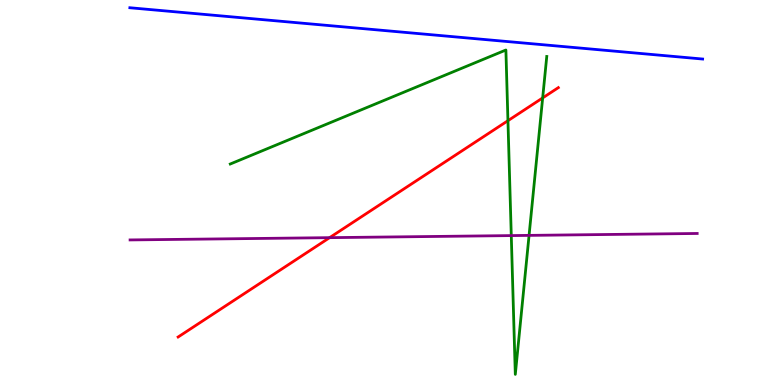[{'lines': ['blue', 'red'], 'intersections': []}, {'lines': ['green', 'red'], 'intersections': [{'x': 6.55, 'y': 6.87}, {'x': 7.0, 'y': 7.46}]}, {'lines': ['purple', 'red'], 'intersections': [{'x': 4.25, 'y': 3.83}]}, {'lines': ['blue', 'green'], 'intersections': []}, {'lines': ['blue', 'purple'], 'intersections': []}, {'lines': ['green', 'purple'], 'intersections': [{'x': 6.6, 'y': 3.88}, {'x': 6.83, 'y': 3.89}]}]